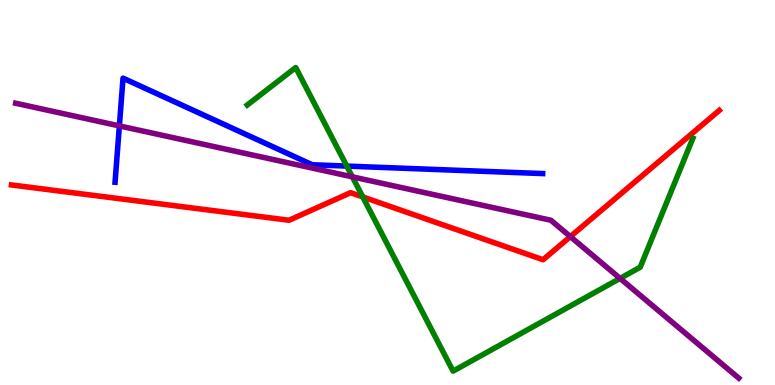[{'lines': ['blue', 'red'], 'intersections': []}, {'lines': ['green', 'red'], 'intersections': [{'x': 4.68, 'y': 4.89}]}, {'lines': ['purple', 'red'], 'intersections': [{'x': 7.36, 'y': 3.85}]}, {'lines': ['blue', 'green'], 'intersections': [{'x': 4.47, 'y': 5.69}]}, {'lines': ['blue', 'purple'], 'intersections': [{'x': 1.54, 'y': 6.73}]}, {'lines': ['green', 'purple'], 'intersections': [{'x': 4.55, 'y': 5.41}, {'x': 8.0, 'y': 2.77}]}]